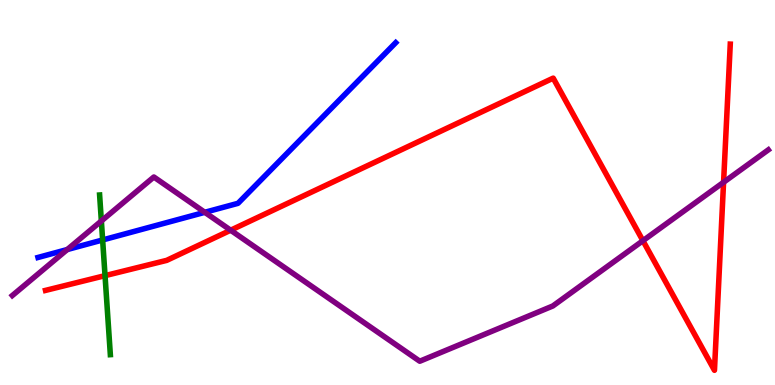[{'lines': ['blue', 'red'], 'intersections': []}, {'lines': ['green', 'red'], 'intersections': [{'x': 1.36, 'y': 2.84}]}, {'lines': ['purple', 'red'], 'intersections': [{'x': 2.98, 'y': 4.02}, {'x': 8.3, 'y': 3.75}, {'x': 9.34, 'y': 5.27}]}, {'lines': ['blue', 'green'], 'intersections': [{'x': 1.32, 'y': 3.77}]}, {'lines': ['blue', 'purple'], 'intersections': [{'x': 0.868, 'y': 3.52}, {'x': 2.64, 'y': 4.49}]}, {'lines': ['green', 'purple'], 'intersections': [{'x': 1.31, 'y': 4.26}]}]